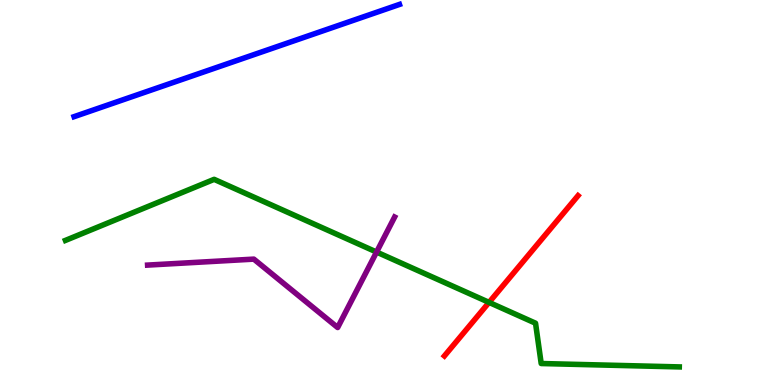[{'lines': ['blue', 'red'], 'intersections': []}, {'lines': ['green', 'red'], 'intersections': [{'x': 6.31, 'y': 2.15}]}, {'lines': ['purple', 'red'], 'intersections': []}, {'lines': ['blue', 'green'], 'intersections': []}, {'lines': ['blue', 'purple'], 'intersections': []}, {'lines': ['green', 'purple'], 'intersections': [{'x': 4.86, 'y': 3.45}]}]